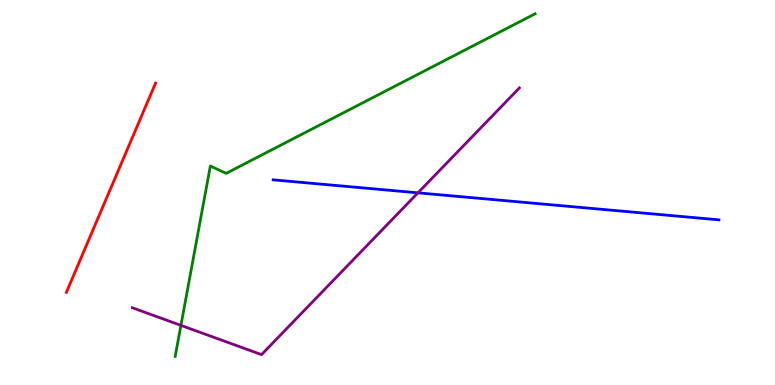[{'lines': ['blue', 'red'], 'intersections': []}, {'lines': ['green', 'red'], 'intersections': []}, {'lines': ['purple', 'red'], 'intersections': []}, {'lines': ['blue', 'green'], 'intersections': []}, {'lines': ['blue', 'purple'], 'intersections': [{'x': 5.39, 'y': 4.99}]}, {'lines': ['green', 'purple'], 'intersections': [{'x': 2.33, 'y': 1.55}]}]